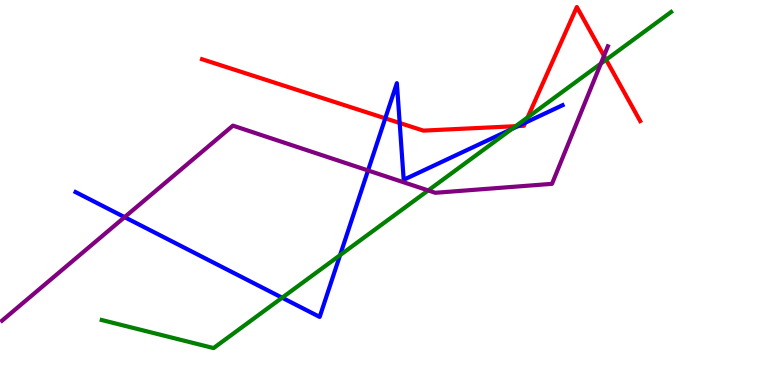[{'lines': ['blue', 'red'], 'intersections': [{'x': 4.97, 'y': 6.93}, {'x': 5.16, 'y': 6.81}, {'x': 6.69, 'y': 6.73}, {'x': 6.78, 'y': 6.81}]}, {'lines': ['green', 'red'], 'intersections': [{'x': 6.65, 'y': 6.72}, {'x': 6.81, 'y': 6.95}, {'x': 7.82, 'y': 8.45}]}, {'lines': ['purple', 'red'], 'intersections': [{'x': 7.79, 'y': 8.55}]}, {'lines': ['blue', 'green'], 'intersections': [{'x': 3.64, 'y': 2.27}, {'x': 4.39, 'y': 3.37}, {'x': 6.6, 'y': 6.65}]}, {'lines': ['blue', 'purple'], 'intersections': [{'x': 1.61, 'y': 4.36}, {'x': 4.75, 'y': 5.57}]}, {'lines': ['green', 'purple'], 'intersections': [{'x': 5.53, 'y': 5.05}, {'x': 7.75, 'y': 8.35}]}]